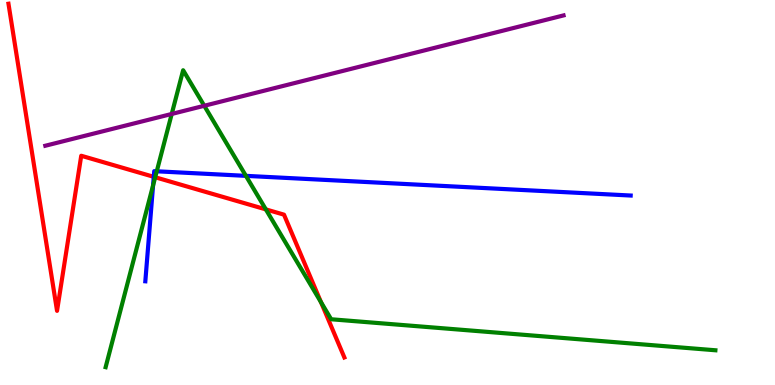[{'lines': ['blue', 'red'], 'intersections': [{'x': 1.98, 'y': 5.41}]}, {'lines': ['green', 'red'], 'intersections': [{'x': 2.0, 'y': 5.4}, {'x': 3.43, 'y': 4.56}, {'x': 4.14, 'y': 2.15}]}, {'lines': ['purple', 'red'], 'intersections': []}, {'lines': ['blue', 'green'], 'intersections': [{'x': 1.98, 'y': 5.18}, {'x': 2.02, 'y': 5.55}, {'x': 3.17, 'y': 5.43}]}, {'lines': ['blue', 'purple'], 'intersections': []}, {'lines': ['green', 'purple'], 'intersections': [{'x': 2.22, 'y': 7.04}, {'x': 2.64, 'y': 7.25}]}]